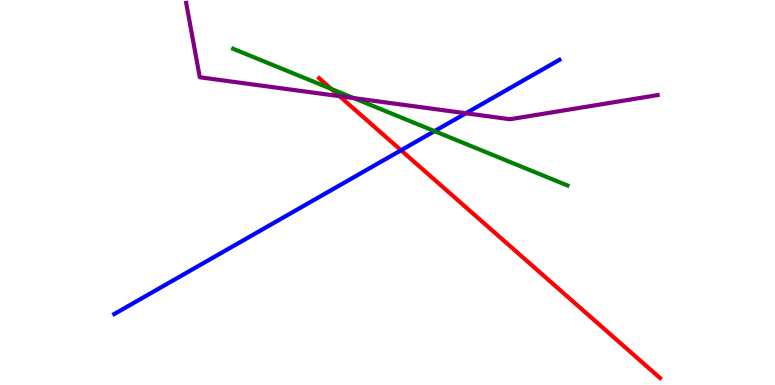[{'lines': ['blue', 'red'], 'intersections': [{'x': 5.17, 'y': 6.1}]}, {'lines': ['green', 'red'], 'intersections': [{'x': 4.27, 'y': 7.69}]}, {'lines': ['purple', 'red'], 'intersections': [{'x': 4.38, 'y': 7.5}]}, {'lines': ['blue', 'green'], 'intersections': [{'x': 5.61, 'y': 6.59}]}, {'lines': ['blue', 'purple'], 'intersections': [{'x': 6.01, 'y': 7.06}]}, {'lines': ['green', 'purple'], 'intersections': [{'x': 4.56, 'y': 7.45}]}]